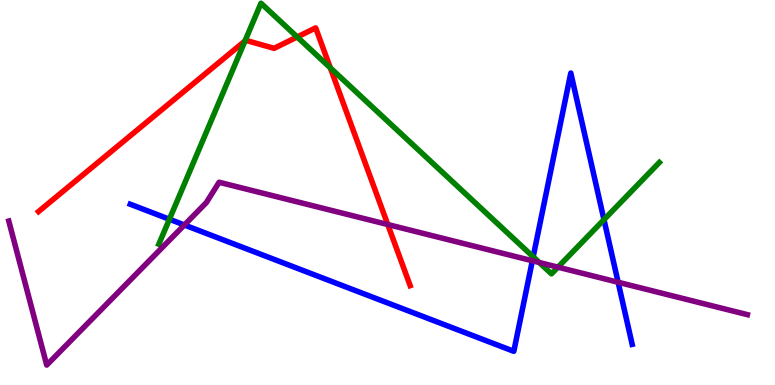[{'lines': ['blue', 'red'], 'intersections': []}, {'lines': ['green', 'red'], 'intersections': [{'x': 3.16, 'y': 8.94}, {'x': 3.83, 'y': 9.04}, {'x': 4.26, 'y': 8.24}]}, {'lines': ['purple', 'red'], 'intersections': [{'x': 5.0, 'y': 4.17}]}, {'lines': ['blue', 'green'], 'intersections': [{'x': 2.19, 'y': 4.31}, {'x': 6.88, 'y': 3.33}, {'x': 7.79, 'y': 4.29}]}, {'lines': ['blue', 'purple'], 'intersections': [{'x': 2.38, 'y': 4.16}, {'x': 6.87, 'y': 3.23}, {'x': 7.98, 'y': 2.67}]}, {'lines': ['green', 'purple'], 'intersections': [{'x': 6.96, 'y': 3.18}, {'x': 7.2, 'y': 3.06}]}]